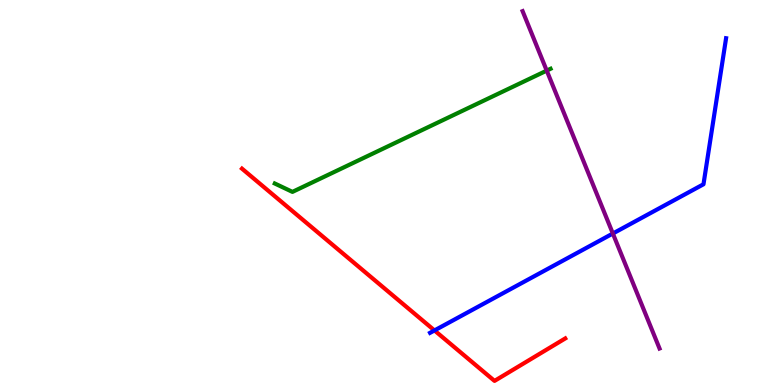[{'lines': ['blue', 'red'], 'intersections': [{'x': 5.61, 'y': 1.42}]}, {'lines': ['green', 'red'], 'intersections': []}, {'lines': ['purple', 'red'], 'intersections': []}, {'lines': ['blue', 'green'], 'intersections': []}, {'lines': ['blue', 'purple'], 'intersections': [{'x': 7.91, 'y': 3.93}]}, {'lines': ['green', 'purple'], 'intersections': [{'x': 7.05, 'y': 8.17}]}]